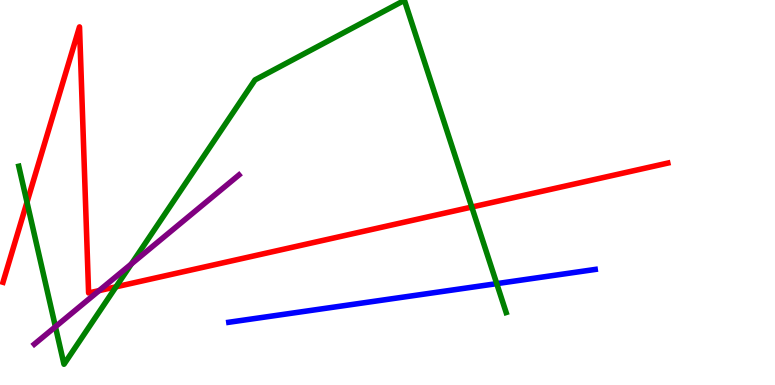[{'lines': ['blue', 'red'], 'intersections': []}, {'lines': ['green', 'red'], 'intersections': [{'x': 0.348, 'y': 4.75}, {'x': 1.5, 'y': 2.55}, {'x': 6.09, 'y': 4.62}]}, {'lines': ['purple', 'red'], 'intersections': [{'x': 1.28, 'y': 2.45}]}, {'lines': ['blue', 'green'], 'intersections': [{'x': 6.41, 'y': 2.63}]}, {'lines': ['blue', 'purple'], 'intersections': []}, {'lines': ['green', 'purple'], 'intersections': [{'x': 0.715, 'y': 1.51}, {'x': 1.7, 'y': 3.14}]}]